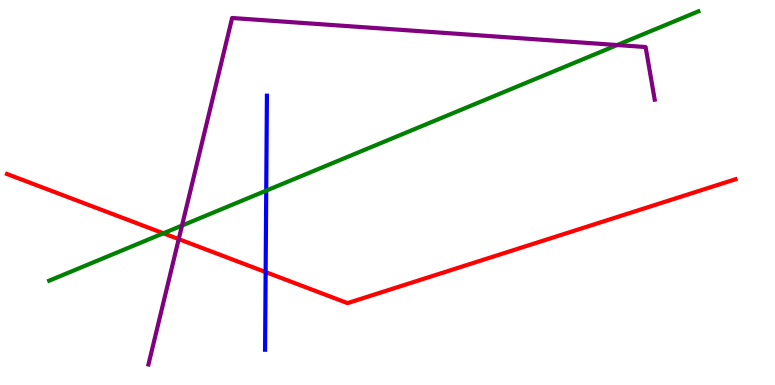[{'lines': ['blue', 'red'], 'intersections': [{'x': 3.43, 'y': 2.93}]}, {'lines': ['green', 'red'], 'intersections': [{'x': 2.11, 'y': 3.94}]}, {'lines': ['purple', 'red'], 'intersections': [{'x': 2.31, 'y': 3.79}]}, {'lines': ['blue', 'green'], 'intersections': [{'x': 3.44, 'y': 5.05}]}, {'lines': ['blue', 'purple'], 'intersections': []}, {'lines': ['green', 'purple'], 'intersections': [{'x': 2.35, 'y': 4.14}, {'x': 7.96, 'y': 8.83}]}]